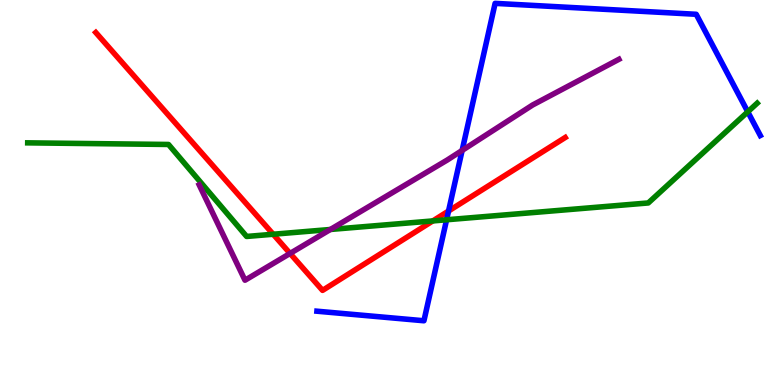[{'lines': ['blue', 'red'], 'intersections': [{'x': 5.79, 'y': 4.52}]}, {'lines': ['green', 'red'], 'intersections': [{'x': 3.52, 'y': 3.92}, {'x': 5.58, 'y': 4.26}]}, {'lines': ['purple', 'red'], 'intersections': [{'x': 3.74, 'y': 3.42}]}, {'lines': ['blue', 'green'], 'intersections': [{'x': 5.76, 'y': 4.29}, {'x': 9.65, 'y': 7.1}]}, {'lines': ['blue', 'purple'], 'intersections': [{'x': 5.96, 'y': 6.09}]}, {'lines': ['green', 'purple'], 'intersections': [{'x': 4.26, 'y': 4.04}]}]